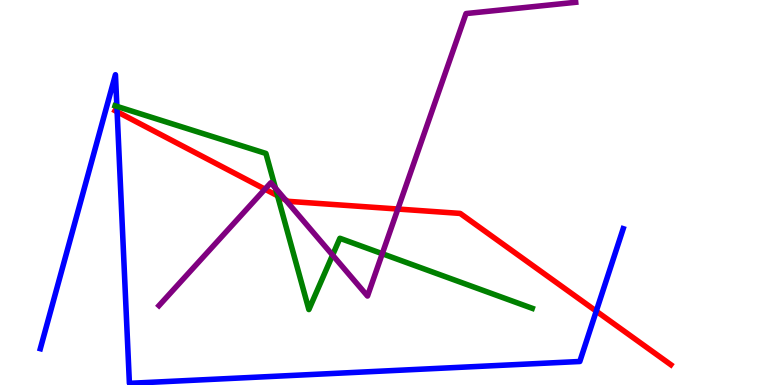[{'lines': ['blue', 'red'], 'intersections': [{'x': 1.51, 'y': 7.1}, {'x': 7.69, 'y': 1.92}]}, {'lines': ['green', 'red'], 'intersections': [{'x': 3.58, 'y': 4.92}]}, {'lines': ['purple', 'red'], 'intersections': [{'x': 3.42, 'y': 5.09}, {'x': 3.68, 'y': 4.81}, {'x': 5.13, 'y': 4.57}]}, {'lines': ['blue', 'green'], 'intersections': [{'x': 1.51, 'y': 7.24}]}, {'lines': ['blue', 'purple'], 'intersections': []}, {'lines': ['green', 'purple'], 'intersections': [{'x': 3.55, 'y': 5.11}, {'x': 4.29, 'y': 3.37}, {'x': 4.93, 'y': 3.41}]}]